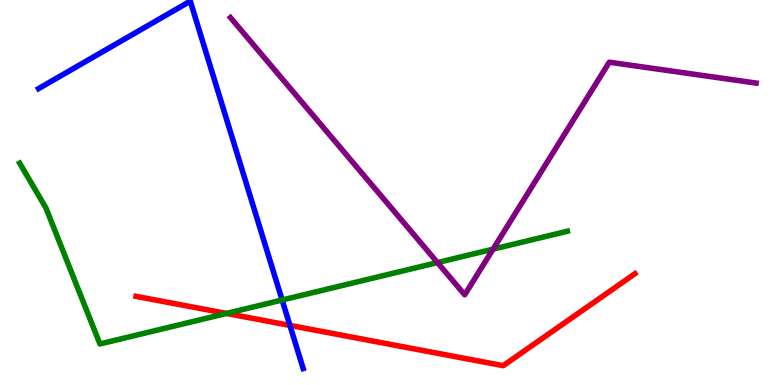[{'lines': ['blue', 'red'], 'intersections': [{'x': 3.74, 'y': 1.55}]}, {'lines': ['green', 'red'], 'intersections': [{'x': 2.92, 'y': 1.86}]}, {'lines': ['purple', 'red'], 'intersections': []}, {'lines': ['blue', 'green'], 'intersections': [{'x': 3.64, 'y': 2.21}]}, {'lines': ['blue', 'purple'], 'intersections': []}, {'lines': ['green', 'purple'], 'intersections': [{'x': 5.64, 'y': 3.18}, {'x': 6.36, 'y': 3.53}]}]